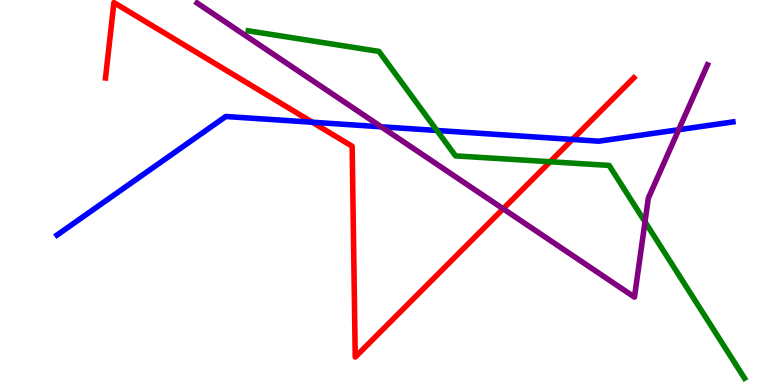[{'lines': ['blue', 'red'], 'intersections': [{'x': 4.03, 'y': 6.83}, {'x': 7.39, 'y': 6.38}]}, {'lines': ['green', 'red'], 'intersections': [{'x': 7.1, 'y': 5.8}]}, {'lines': ['purple', 'red'], 'intersections': [{'x': 6.49, 'y': 4.58}]}, {'lines': ['blue', 'green'], 'intersections': [{'x': 5.64, 'y': 6.61}]}, {'lines': ['blue', 'purple'], 'intersections': [{'x': 4.92, 'y': 6.71}, {'x': 8.76, 'y': 6.63}]}, {'lines': ['green', 'purple'], 'intersections': [{'x': 8.32, 'y': 4.24}]}]